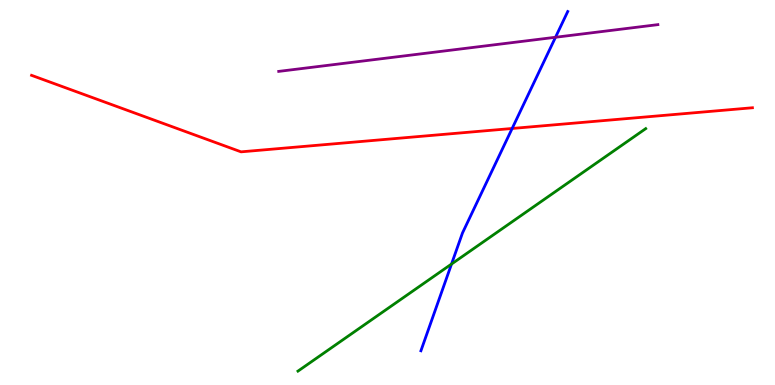[{'lines': ['blue', 'red'], 'intersections': [{'x': 6.61, 'y': 6.66}]}, {'lines': ['green', 'red'], 'intersections': []}, {'lines': ['purple', 'red'], 'intersections': []}, {'lines': ['blue', 'green'], 'intersections': [{'x': 5.83, 'y': 3.14}]}, {'lines': ['blue', 'purple'], 'intersections': [{'x': 7.17, 'y': 9.03}]}, {'lines': ['green', 'purple'], 'intersections': []}]